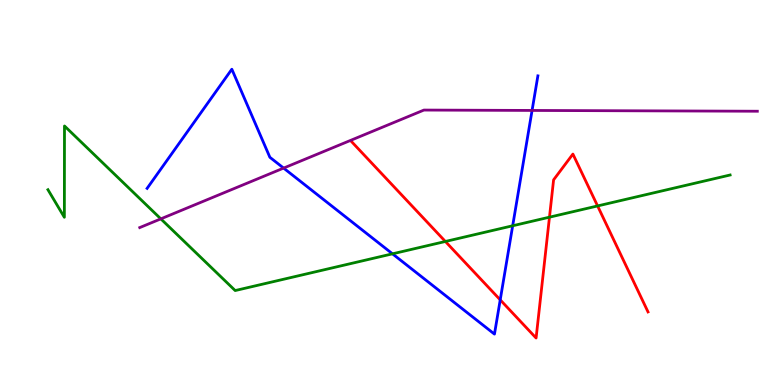[{'lines': ['blue', 'red'], 'intersections': [{'x': 6.45, 'y': 2.21}]}, {'lines': ['green', 'red'], 'intersections': [{'x': 5.75, 'y': 3.73}, {'x': 7.09, 'y': 4.36}, {'x': 7.71, 'y': 4.65}]}, {'lines': ['purple', 'red'], 'intersections': []}, {'lines': ['blue', 'green'], 'intersections': [{'x': 5.06, 'y': 3.41}, {'x': 6.62, 'y': 4.14}]}, {'lines': ['blue', 'purple'], 'intersections': [{'x': 3.66, 'y': 5.63}, {'x': 6.87, 'y': 7.13}]}, {'lines': ['green', 'purple'], 'intersections': [{'x': 2.08, 'y': 4.32}]}]